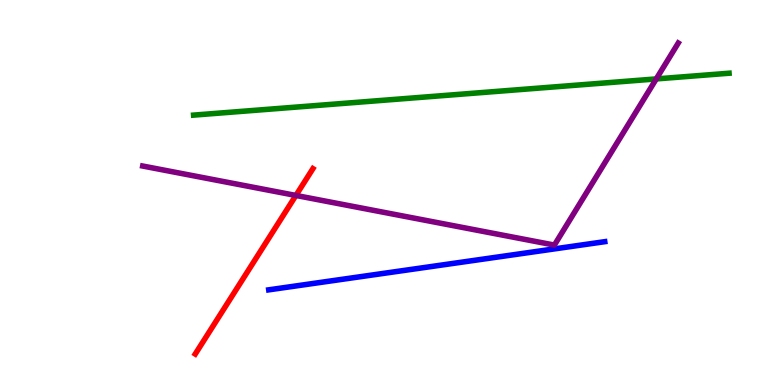[{'lines': ['blue', 'red'], 'intersections': []}, {'lines': ['green', 'red'], 'intersections': []}, {'lines': ['purple', 'red'], 'intersections': [{'x': 3.82, 'y': 4.92}]}, {'lines': ['blue', 'green'], 'intersections': []}, {'lines': ['blue', 'purple'], 'intersections': []}, {'lines': ['green', 'purple'], 'intersections': [{'x': 8.47, 'y': 7.95}]}]